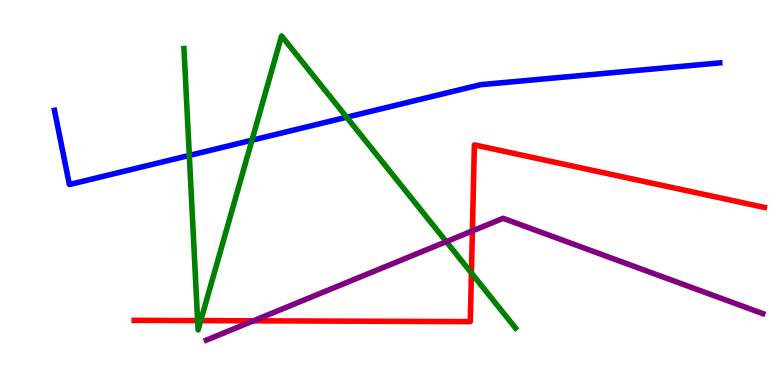[{'lines': ['blue', 'red'], 'intersections': []}, {'lines': ['green', 'red'], 'intersections': [{'x': 2.55, 'y': 1.67}, {'x': 2.59, 'y': 1.67}, {'x': 6.08, 'y': 2.91}]}, {'lines': ['purple', 'red'], 'intersections': [{'x': 3.27, 'y': 1.67}, {'x': 6.1, 'y': 4.0}]}, {'lines': ['blue', 'green'], 'intersections': [{'x': 2.44, 'y': 5.96}, {'x': 3.25, 'y': 6.36}, {'x': 4.47, 'y': 6.96}]}, {'lines': ['blue', 'purple'], 'intersections': []}, {'lines': ['green', 'purple'], 'intersections': [{'x': 5.76, 'y': 3.72}]}]